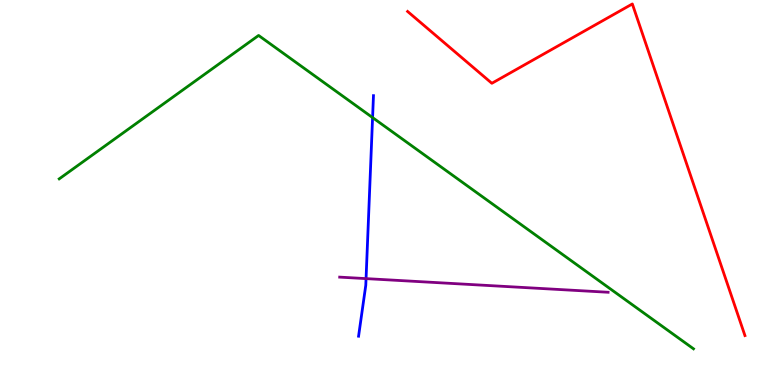[{'lines': ['blue', 'red'], 'intersections': []}, {'lines': ['green', 'red'], 'intersections': []}, {'lines': ['purple', 'red'], 'intersections': []}, {'lines': ['blue', 'green'], 'intersections': [{'x': 4.81, 'y': 6.95}]}, {'lines': ['blue', 'purple'], 'intersections': [{'x': 4.72, 'y': 2.76}]}, {'lines': ['green', 'purple'], 'intersections': []}]